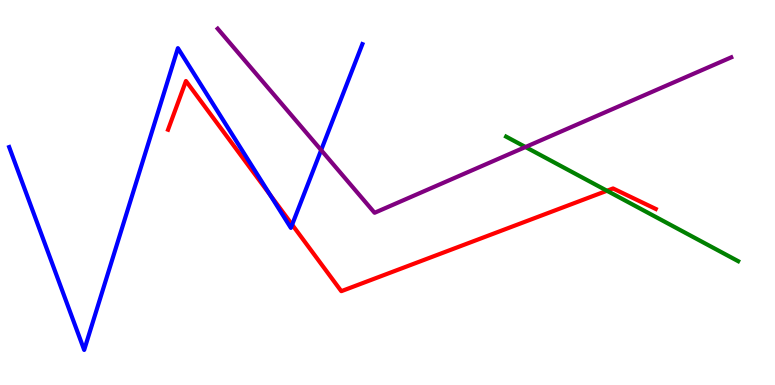[{'lines': ['blue', 'red'], 'intersections': [{'x': 3.49, 'y': 4.94}, {'x': 3.77, 'y': 4.16}]}, {'lines': ['green', 'red'], 'intersections': [{'x': 7.83, 'y': 5.05}]}, {'lines': ['purple', 'red'], 'intersections': []}, {'lines': ['blue', 'green'], 'intersections': []}, {'lines': ['blue', 'purple'], 'intersections': [{'x': 4.14, 'y': 6.1}]}, {'lines': ['green', 'purple'], 'intersections': [{'x': 6.78, 'y': 6.18}]}]